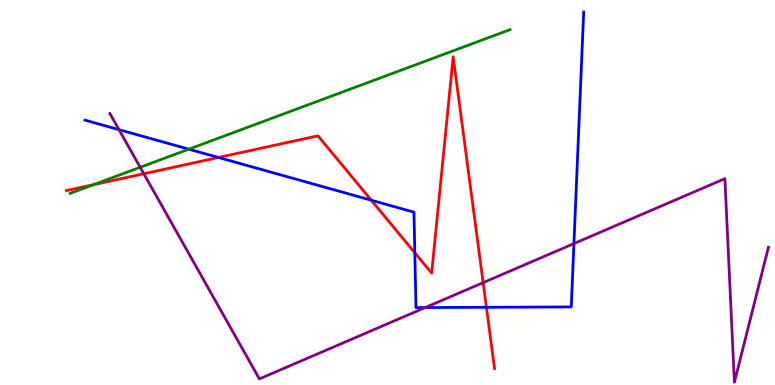[{'lines': ['blue', 'red'], 'intersections': [{'x': 2.82, 'y': 5.91}, {'x': 4.79, 'y': 4.8}, {'x': 5.35, 'y': 3.43}, {'x': 6.28, 'y': 2.02}]}, {'lines': ['green', 'red'], 'intersections': [{'x': 1.21, 'y': 5.2}]}, {'lines': ['purple', 'red'], 'intersections': [{'x': 1.86, 'y': 5.49}, {'x': 6.23, 'y': 2.66}]}, {'lines': ['blue', 'green'], 'intersections': [{'x': 2.44, 'y': 6.12}]}, {'lines': ['blue', 'purple'], 'intersections': [{'x': 1.54, 'y': 6.63}, {'x': 5.49, 'y': 2.01}, {'x': 7.41, 'y': 3.67}]}, {'lines': ['green', 'purple'], 'intersections': [{'x': 1.81, 'y': 5.65}]}]